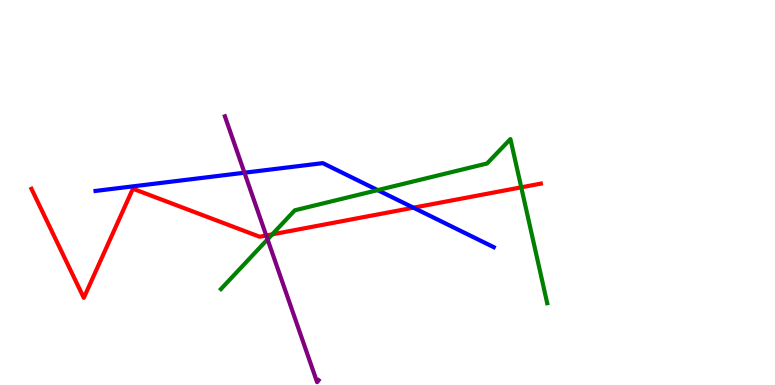[{'lines': ['blue', 'red'], 'intersections': [{'x': 5.33, 'y': 4.61}]}, {'lines': ['green', 'red'], 'intersections': [{'x': 3.51, 'y': 3.91}, {'x': 6.73, 'y': 5.13}]}, {'lines': ['purple', 'red'], 'intersections': [{'x': 3.44, 'y': 3.88}]}, {'lines': ['blue', 'green'], 'intersections': [{'x': 4.87, 'y': 5.06}]}, {'lines': ['blue', 'purple'], 'intersections': [{'x': 3.15, 'y': 5.51}]}, {'lines': ['green', 'purple'], 'intersections': [{'x': 3.45, 'y': 3.78}]}]